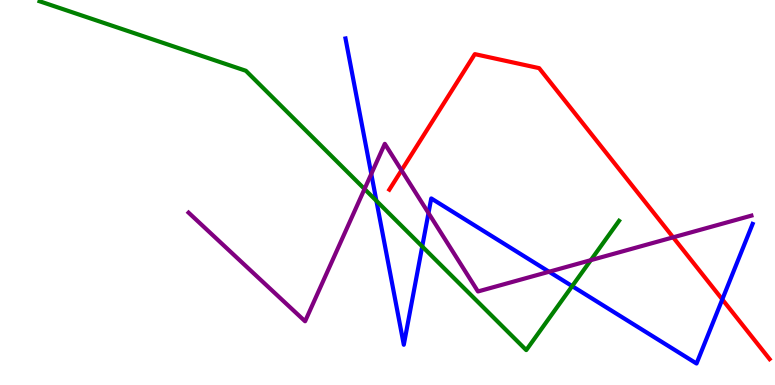[{'lines': ['blue', 'red'], 'intersections': [{'x': 9.32, 'y': 2.22}]}, {'lines': ['green', 'red'], 'intersections': []}, {'lines': ['purple', 'red'], 'intersections': [{'x': 5.18, 'y': 5.58}, {'x': 8.69, 'y': 3.84}]}, {'lines': ['blue', 'green'], 'intersections': [{'x': 4.86, 'y': 4.78}, {'x': 5.45, 'y': 3.6}, {'x': 7.38, 'y': 2.57}]}, {'lines': ['blue', 'purple'], 'intersections': [{'x': 4.79, 'y': 5.48}, {'x': 5.53, 'y': 4.47}, {'x': 7.08, 'y': 2.94}]}, {'lines': ['green', 'purple'], 'intersections': [{'x': 4.7, 'y': 5.09}, {'x': 7.62, 'y': 3.24}]}]